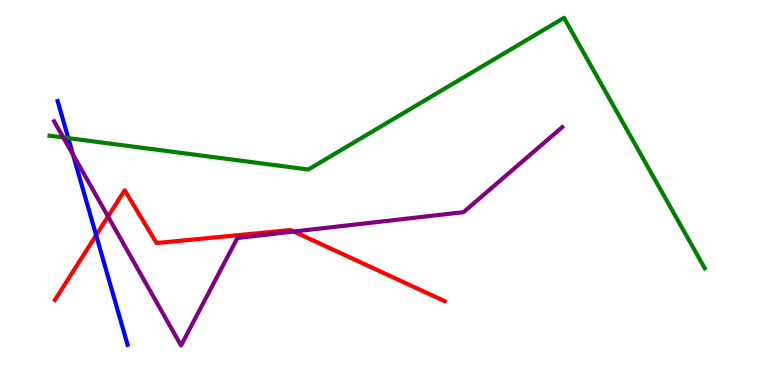[{'lines': ['blue', 'red'], 'intersections': [{'x': 1.24, 'y': 3.89}]}, {'lines': ['green', 'red'], 'intersections': []}, {'lines': ['purple', 'red'], 'intersections': [{'x': 1.39, 'y': 4.38}, {'x': 3.79, 'y': 3.99}]}, {'lines': ['blue', 'green'], 'intersections': [{'x': 0.881, 'y': 6.41}]}, {'lines': ['blue', 'purple'], 'intersections': [{'x': 0.942, 'y': 5.98}]}, {'lines': ['green', 'purple'], 'intersections': [{'x': 0.817, 'y': 6.43}]}]